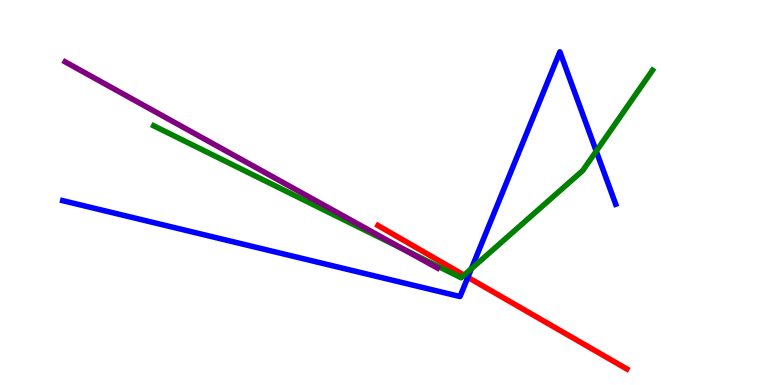[{'lines': ['blue', 'red'], 'intersections': [{'x': 6.04, 'y': 2.8}]}, {'lines': ['green', 'red'], 'intersections': [{'x': 5.99, 'y': 2.85}]}, {'lines': ['purple', 'red'], 'intersections': []}, {'lines': ['blue', 'green'], 'intersections': [{'x': 6.08, 'y': 3.02}, {'x': 7.69, 'y': 6.07}]}, {'lines': ['blue', 'purple'], 'intersections': []}, {'lines': ['green', 'purple'], 'intersections': [{'x': 5.21, 'y': 3.53}]}]